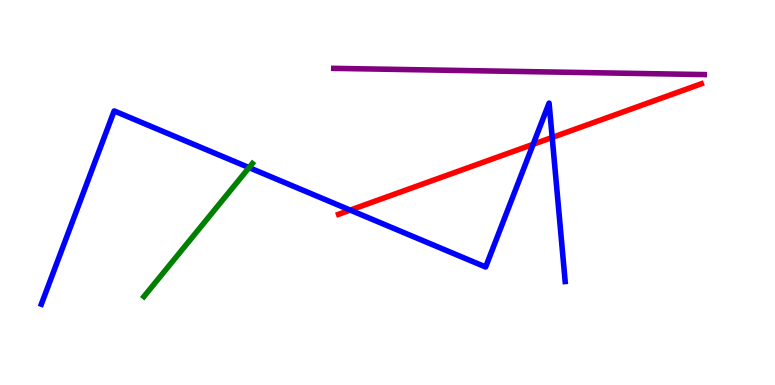[{'lines': ['blue', 'red'], 'intersections': [{'x': 4.52, 'y': 4.54}, {'x': 6.88, 'y': 6.25}, {'x': 7.12, 'y': 6.43}]}, {'lines': ['green', 'red'], 'intersections': []}, {'lines': ['purple', 'red'], 'intersections': []}, {'lines': ['blue', 'green'], 'intersections': [{'x': 3.21, 'y': 5.65}]}, {'lines': ['blue', 'purple'], 'intersections': []}, {'lines': ['green', 'purple'], 'intersections': []}]